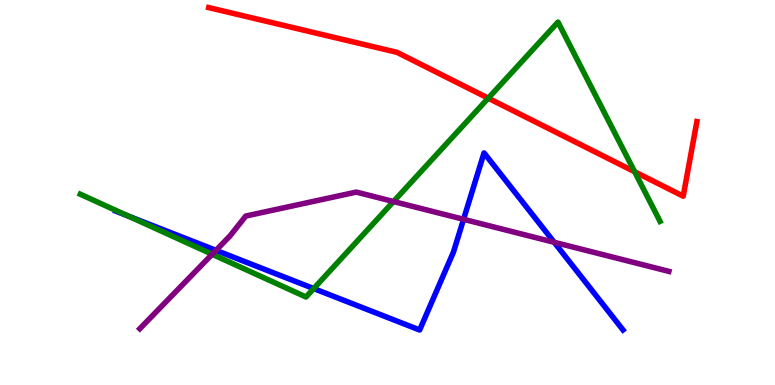[{'lines': ['blue', 'red'], 'intersections': []}, {'lines': ['green', 'red'], 'intersections': [{'x': 6.3, 'y': 7.45}, {'x': 8.19, 'y': 5.54}]}, {'lines': ['purple', 'red'], 'intersections': []}, {'lines': ['blue', 'green'], 'intersections': [{'x': 1.65, 'y': 4.39}, {'x': 4.05, 'y': 2.5}]}, {'lines': ['blue', 'purple'], 'intersections': [{'x': 2.79, 'y': 3.5}, {'x': 5.98, 'y': 4.3}, {'x': 7.15, 'y': 3.71}]}, {'lines': ['green', 'purple'], 'intersections': [{'x': 2.74, 'y': 3.4}, {'x': 5.08, 'y': 4.77}]}]